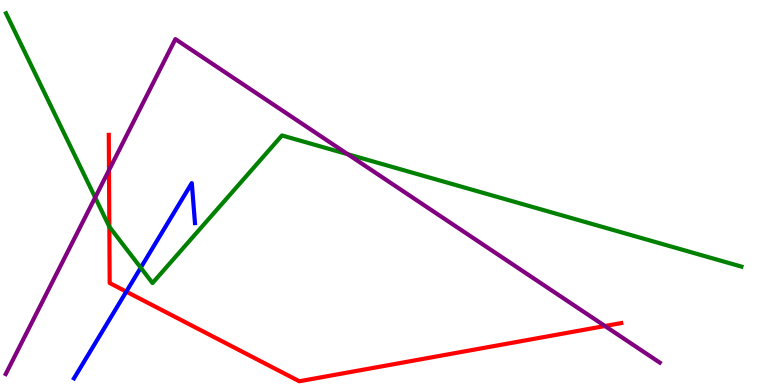[{'lines': ['blue', 'red'], 'intersections': [{'x': 1.63, 'y': 2.42}]}, {'lines': ['green', 'red'], 'intersections': [{'x': 1.41, 'y': 4.11}]}, {'lines': ['purple', 'red'], 'intersections': [{'x': 1.41, 'y': 5.58}, {'x': 7.81, 'y': 1.53}]}, {'lines': ['blue', 'green'], 'intersections': [{'x': 1.82, 'y': 3.05}]}, {'lines': ['blue', 'purple'], 'intersections': []}, {'lines': ['green', 'purple'], 'intersections': [{'x': 1.23, 'y': 4.87}, {'x': 4.49, 'y': 5.99}]}]